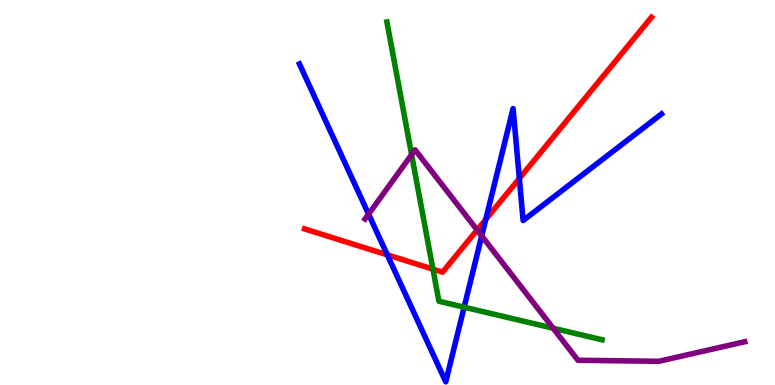[{'lines': ['blue', 'red'], 'intersections': [{'x': 5.0, 'y': 3.38}, {'x': 6.27, 'y': 4.3}, {'x': 6.7, 'y': 5.36}]}, {'lines': ['green', 'red'], 'intersections': [{'x': 5.59, 'y': 3.01}]}, {'lines': ['purple', 'red'], 'intersections': [{'x': 6.16, 'y': 4.03}]}, {'lines': ['blue', 'green'], 'intersections': [{'x': 5.99, 'y': 2.02}]}, {'lines': ['blue', 'purple'], 'intersections': [{'x': 4.76, 'y': 4.44}, {'x': 6.22, 'y': 3.87}]}, {'lines': ['green', 'purple'], 'intersections': [{'x': 5.31, 'y': 5.98}, {'x': 7.14, 'y': 1.48}]}]